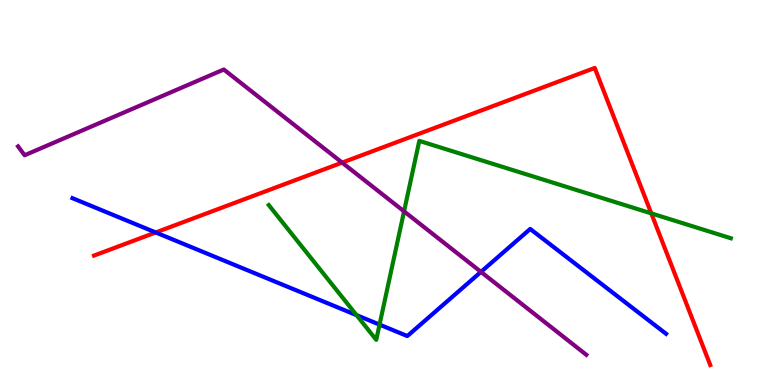[{'lines': ['blue', 'red'], 'intersections': [{'x': 2.01, 'y': 3.96}]}, {'lines': ['green', 'red'], 'intersections': [{'x': 8.4, 'y': 4.46}]}, {'lines': ['purple', 'red'], 'intersections': [{'x': 4.41, 'y': 5.78}]}, {'lines': ['blue', 'green'], 'intersections': [{'x': 4.6, 'y': 1.81}, {'x': 4.9, 'y': 1.57}]}, {'lines': ['blue', 'purple'], 'intersections': [{'x': 6.21, 'y': 2.94}]}, {'lines': ['green', 'purple'], 'intersections': [{'x': 5.21, 'y': 4.51}]}]